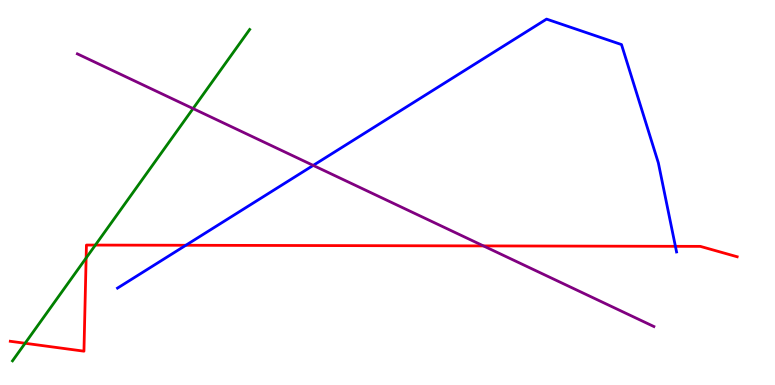[{'lines': ['blue', 'red'], 'intersections': [{'x': 2.4, 'y': 3.63}, {'x': 8.71, 'y': 3.6}]}, {'lines': ['green', 'red'], 'intersections': [{'x': 0.324, 'y': 1.08}, {'x': 1.11, 'y': 3.3}, {'x': 1.23, 'y': 3.63}]}, {'lines': ['purple', 'red'], 'intersections': [{'x': 6.24, 'y': 3.61}]}, {'lines': ['blue', 'green'], 'intersections': []}, {'lines': ['blue', 'purple'], 'intersections': [{'x': 4.04, 'y': 5.7}]}, {'lines': ['green', 'purple'], 'intersections': [{'x': 2.49, 'y': 7.18}]}]